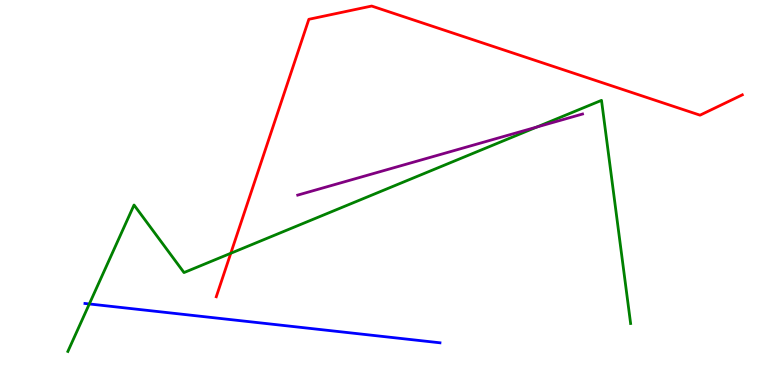[{'lines': ['blue', 'red'], 'intersections': []}, {'lines': ['green', 'red'], 'intersections': [{'x': 2.98, 'y': 3.42}]}, {'lines': ['purple', 'red'], 'intersections': []}, {'lines': ['blue', 'green'], 'intersections': [{'x': 1.15, 'y': 2.11}]}, {'lines': ['blue', 'purple'], 'intersections': []}, {'lines': ['green', 'purple'], 'intersections': [{'x': 6.93, 'y': 6.7}]}]